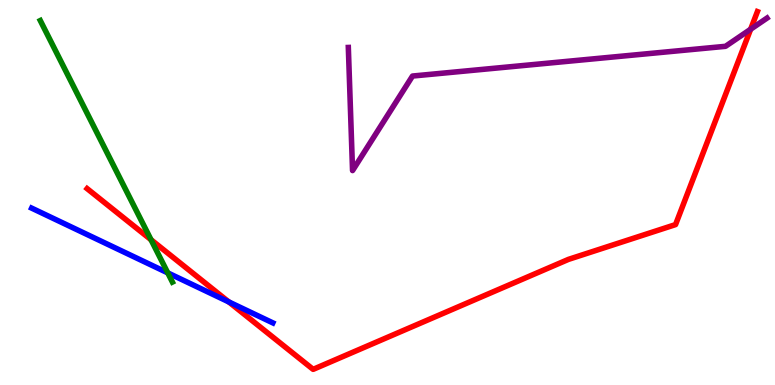[{'lines': ['blue', 'red'], 'intersections': [{'x': 2.95, 'y': 2.16}]}, {'lines': ['green', 'red'], 'intersections': [{'x': 1.95, 'y': 3.77}]}, {'lines': ['purple', 'red'], 'intersections': [{'x': 9.69, 'y': 9.24}]}, {'lines': ['blue', 'green'], 'intersections': [{'x': 2.16, 'y': 2.91}]}, {'lines': ['blue', 'purple'], 'intersections': []}, {'lines': ['green', 'purple'], 'intersections': []}]